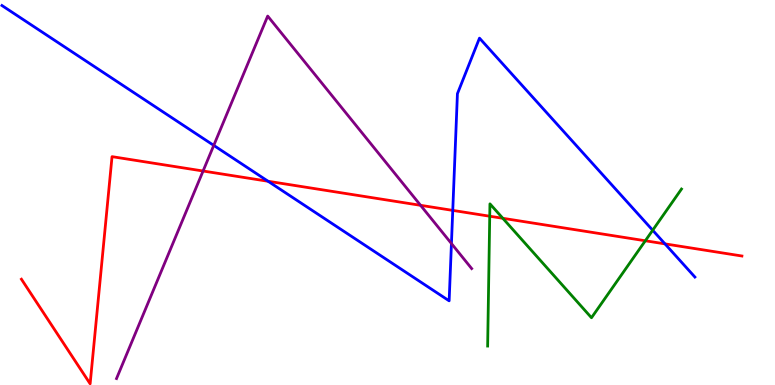[{'lines': ['blue', 'red'], 'intersections': [{'x': 3.46, 'y': 5.29}, {'x': 5.84, 'y': 4.54}, {'x': 8.58, 'y': 3.67}]}, {'lines': ['green', 'red'], 'intersections': [{'x': 6.32, 'y': 4.38}, {'x': 6.49, 'y': 4.33}, {'x': 8.33, 'y': 3.75}]}, {'lines': ['purple', 'red'], 'intersections': [{'x': 2.62, 'y': 5.56}, {'x': 5.43, 'y': 4.67}]}, {'lines': ['blue', 'green'], 'intersections': [{'x': 8.42, 'y': 4.02}]}, {'lines': ['blue', 'purple'], 'intersections': [{'x': 2.76, 'y': 6.22}, {'x': 5.82, 'y': 3.67}]}, {'lines': ['green', 'purple'], 'intersections': []}]